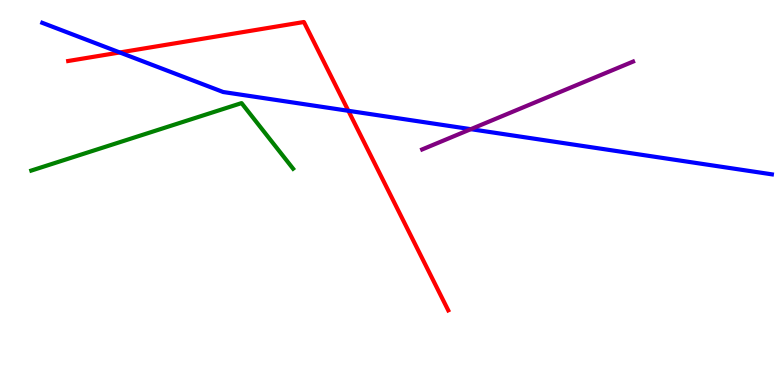[{'lines': ['blue', 'red'], 'intersections': [{'x': 1.55, 'y': 8.64}, {'x': 4.49, 'y': 7.12}]}, {'lines': ['green', 'red'], 'intersections': []}, {'lines': ['purple', 'red'], 'intersections': []}, {'lines': ['blue', 'green'], 'intersections': []}, {'lines': ['blue', 'purple'], 'intersections': [{'x': 6.07, 'y': 6.64}]}, {'lines': ['green', 'purple'], 'intersections': []}]